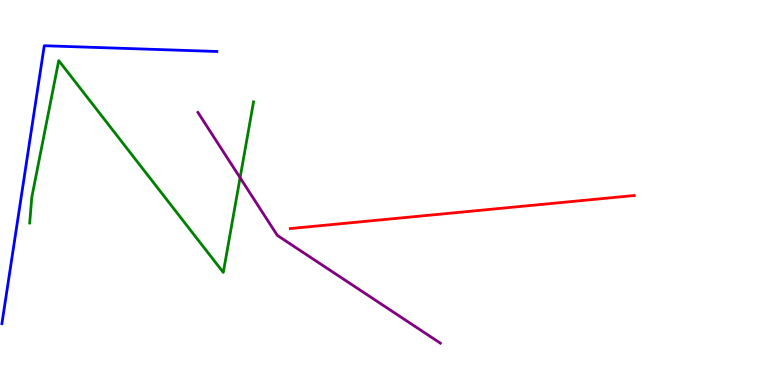[{'lines': ['blue', 'red'], 'intersections': []}, {'lines': ['green', 'red'], 'intersections': []}, {'lines': ['purple', 'red'], 'intersections': []}, {'lines': ['blue', 'green'], 'intersections': []}, {'lines': ['blue', 'purple'], 'intersections': []}, {'lines': ['green', 'purple'], 'intersections': [{'x': 3.1, 'y': 5.38}]}]